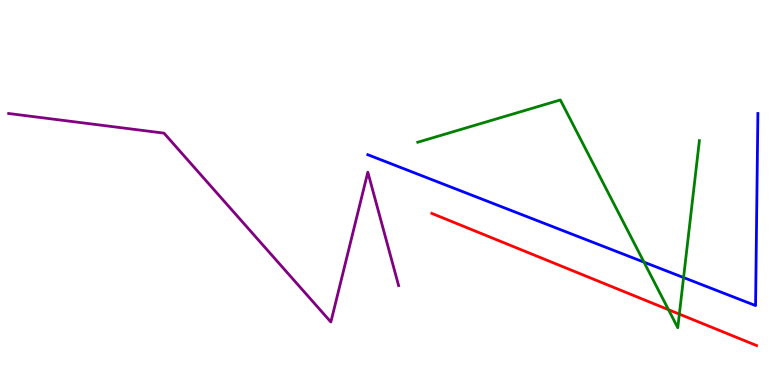[{'lines': ['blue', 'red'], 'intersections': []}, {'lines': ['green', 'red'], 'intersections': [{'x': 8.63, 'y': 1.96}, {'x': 8.77, 'y': 1.84}]}, {'lines': ['purple', 'red'], 'intersections': []}, {'lines': ['blue', 'green'], 'intersections': [{'x': 8.31, 'y': 3.19}, {'x': 8.82, 'y': 2.79}]}, {'lines': ['blue', 'purple'], 'intersections': []}, {'lines': ['green', 'purple'], 'intersections': []}]